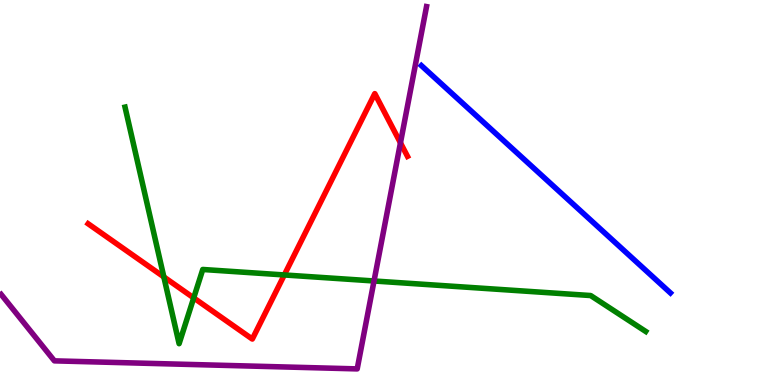[{'lines': ['blue', 'red'], 'intersections': []}, {'lines': ['green', 'red'], 'intersections': [{'x': 2.11, 'y': 2.81}, {'x': 2.5, 'y': 2.26}, {'x': 3.67, 'y': 2.86}]}, {'lines': ['purple', 'red'], 'intersections': [{'x': 5.17, 'y': 6.29}]}, {'lines': ['blue', 'green'], 'intersections': []}, {'lines': ['blue', 'purple'], 'intersections': []}, {'lines': ['green', 'purple'], 'intersections': [{'x': 4.83, 'y': 2.7}]}]